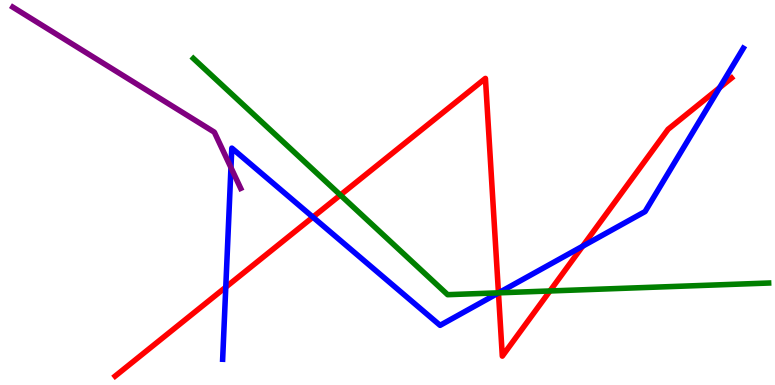[{'lines': ['blue', 'red'], 'intersections': [{'x': 2.91, 'y': 2.54}, {'x': 4.04, 'y': 4.36}, {'x': 6.43, 'y': 2.39}, {'x': 7.52, 'y': 3.6}, {'x': 9.28, 'y': 7.72}]}, {'lines': ['green', 'red'], 'intersections': [{'x': 4.39, 'y': 4.93}, {'x': 6.43, 'y': 2.39}, {'x': 7.1, 'y': 2.44}]}, {'lines': ['purple', 'red'], 'intersections': []}, {'lines': ['blue', 'green'], 'intersections': [{'x': 6.43, 'y': 2.39}]}, {'lines': ['blue', 'purple'], 'intersections': [{'x': 2.98, 'y': 5.65}]}, {'lines': ['green', 'purple'], 'intersections': []}]